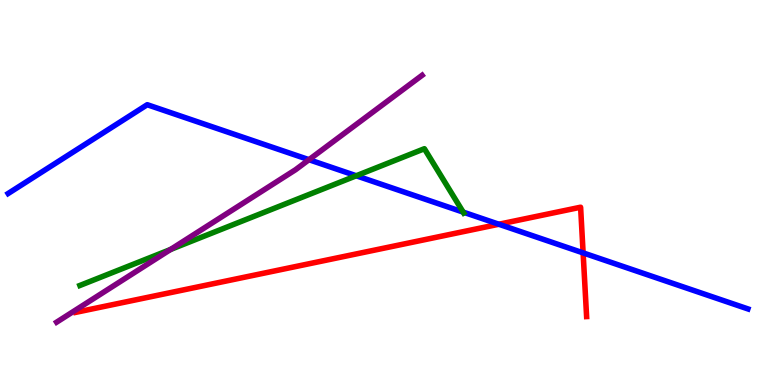[{'lines': ['blue', 'red'], 'intersections': [{'x': 6.44, 'y': 4.18}, {'x': 7.52, 'y': 3.43}]}, {'lines': ['green', 'red'], 'intersections': []}, {'lines': ['purple', 'red'], 'intersections': []}, {'lines': ['blue', 'green'], 'intersections': [{'x': 4.6, 'y': 5.43}, {'x': 5.98, 'y': 4.49}]}, {'lines': ['blue', 'purple'], 'intersections': [{'x': 3.99, 'y': 5.85}]}, {'lines': ['green', 'purple'], 'intersections': [{'x': 2.2, 'y': 3.52}]}]